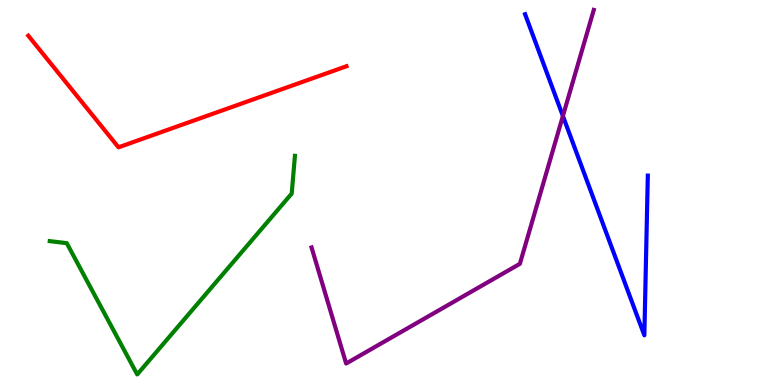[{'lines': ['blue', 'red'], 'intersections': []}, {'lines': ['green', 'red'], 'intersections': []}, {'lines': ['purple', 'red'], 'intersections': []}, {'lines': ['blue', 'green'], 'intersections': []}, {'lines': ['blue', 'purple'], 'intersections': [{'x': 7.26, 'y': 6.99}]}, {'lines': ['green', 'purple'], 'intersections': []}]